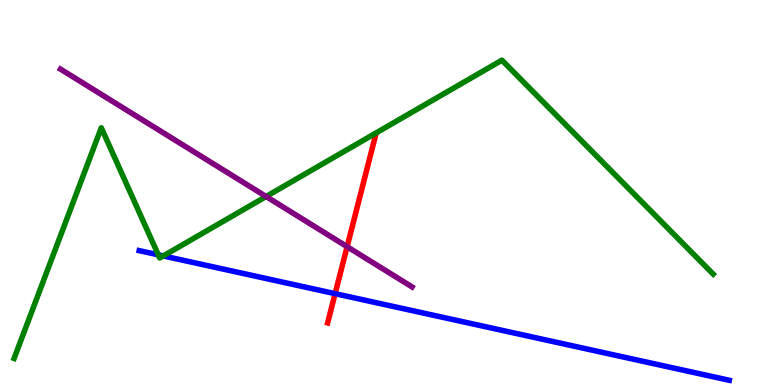[{'lines': ['blue', 'red'], 'intersections': [{'x': 4.32, 'y': 2.37}]}, {'lines': ['green', 'red'], 'intersections': []}, {'lines': ['purple', 'red'], 'intersections': [{'x': 4.48, 'y': 3.59}]}, {'lines': ['blue', 'green'], 'intersections': [{'x': 2.04, 'y': 3.38}, {'x': 2.11, 'y': 3.35}]}, {'lines': ['blue', 'purple'], 'intersections': []}, {'lines': ['green', 'purple'], 'intersections': [{'x': 3.43, 'y': 4.9}]}]